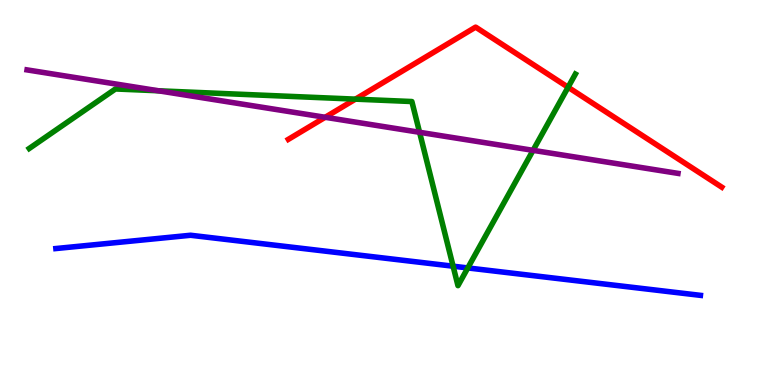[{'lines': ['blue', 'red'], 'intersections': []}, {'lines': ['green', 'red'], 'intersections': [{'x': 4.59, 'y': 7.42}, {'x': 7.33, 'y': 7.73}]}, {'lines': ['purple', 'red'], 'intersections': [{'x': 4.2, 'y': 6.95}]}, {'lines': ['blue', 'green'], 'intersections': [{'x': 5.85, 'y': 3.09}, {'x': 6.04, 'y': 3.04}]}, {'lines': ['blue', 'purple'], 'intersections': []}, {'lines': ['green', 'purple'], 'intersections': [{'x': 2.04, 'y': 7.64}, {'x': 5.41, 'y': 6.56}, {'x': 6.88, 'y': 6.1}]}]